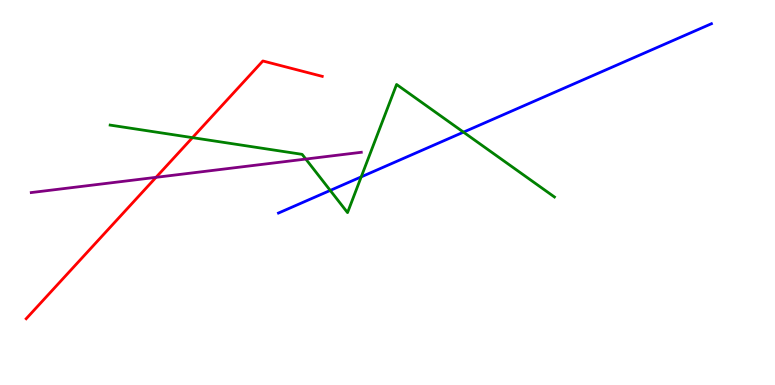[{'lines': ['blue', 'red'], 'intersections': []}, {'lines': ['green', 'red'], 'intersections': [{'x': 2.48, 'y': 6.42}]}, {'lines': ['purple', 'red'], 'intersections': [{'x': 2.01, 'y': 5.39}]}, {'lines': ['blue', 'green'], 'intersections': [{'x': 4.26, 'y': 5.05}, {'x': 4.66, 'y': 5.41}, {'x': 5.98, 'y': 6.57}]}, {'lines': ['blue', 'purple'], 'intersections': []}, {'lines': ['green', 'purple'], 'intersections': [{'x': 3.95, 'y': 5.87}]}]